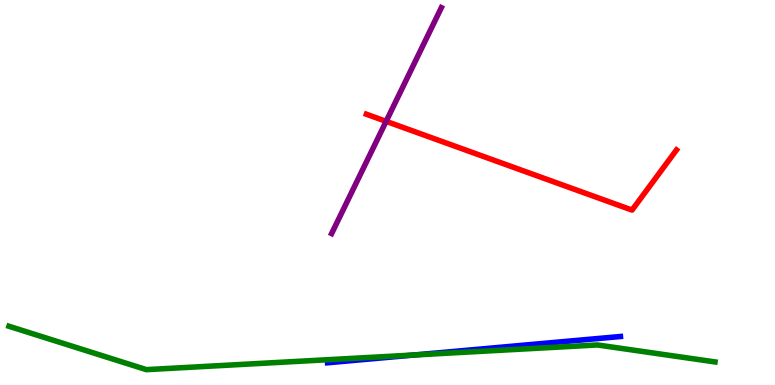[{'lines': ['blue', 'red'], 'intersections': []}, {'lines': ['green', 'red'], 'intersections': []}, {'lines': ['purple', 'red'], 'intersections': [{'x': 4.98, 'y': 6.85}]}, {'lines': ['blue', 'green'], 'intersections': [{'x': 5.35, 'y': 0.78}]}, {'lines': ['blue', 'purple'], 'intersections': []}, {'lines': ['green', 'purple'], 'intersections': []}]